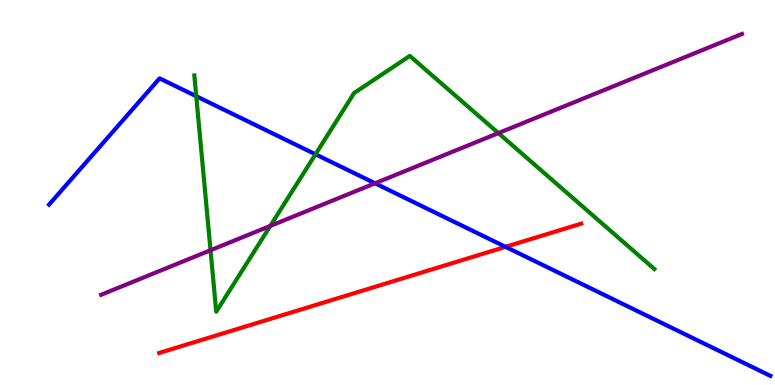[{'lines': ['blue', 'red'], 'intersections': [{'x': 6.52, 'y': 3.59}]}, {'lines': ['green', 'red'], 'intersections': []}, {'lines': ['purple', 'red'], 'intersections': []}, {'lines': ['blue', 'green'], 'intersections': [{'x': 2.53, 'y': 7.5}, {'x': 4.07, 'y': 5.99}]}, {'lines': ['blue', 'purple'], 'intersections': [{'x': 4.84, 'y': 5.24}]}, {'lines': ['green', 'purple'], 'intersections': [{'x': 2.72, 'y': 3.5}, {'x': 3.49, 'y': 4.13}, {'x': 6.43, 'y': 6.54}]}]